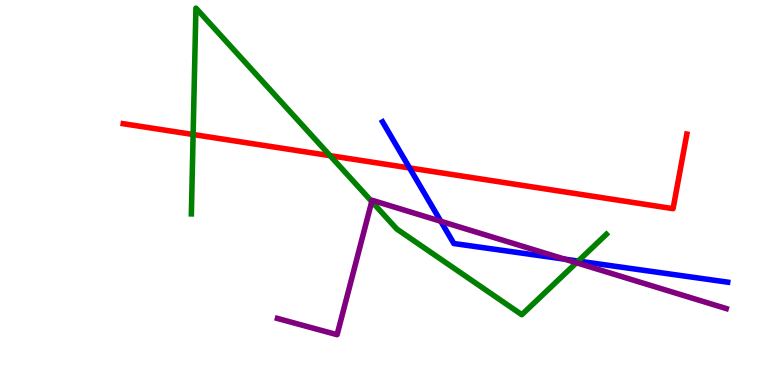[{'lines': ['blue', 'red'], 'intersections': [{'x': 5.28, 'y': 5.64}]}, {'lines': ['green', 'red'], 'intersections': [{'x': 2.49, 'y': 6.51}, {'x': 4.26, 'y': 5.96}]}, {'lines': ['purple', 'red'], 'intersections': []}, {'lines': ['blue', 'green'], 'intersections': [{'x': 7.46, 'y': 3.22}]}, {'lines': ['blue', 'purple'], 'intersections': [{'x': 5.69, 'y': 4.25}, {'x': 7.29, 'y': 3.27}]}, {'lines': ['green', 'purple'], 'intersections': [{'x': 4.8, 'y': 4.77}, {'x': 7.44, 'y': 3.18}]}]